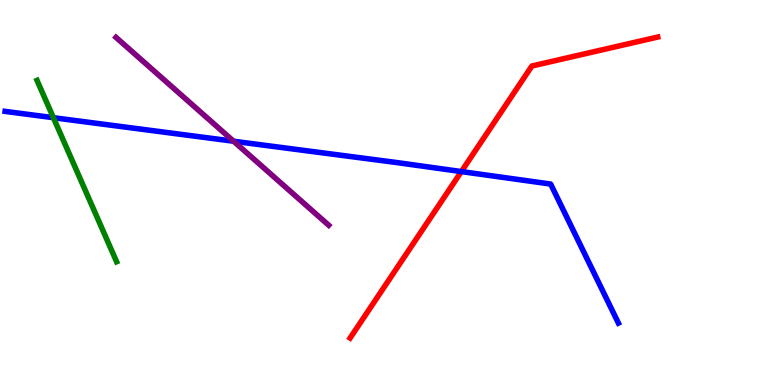[{'lines': ['blue', 'red'], 'intersections': [{'x': 5.95, 'y': 5.54}]}, {'lines': ['green', 'red'], 'intersections': []}, {'lines': ['purple', 'red'], 'intersections': []}, {'lines': ['blue', 'green'], 'intersections': [{'x': 0.689, 'y': 6.94}]}, {'lines': ['blue', 'purple'], 'intersections': [{'x': 3.01, 'y': 6.33}]}, {'lines': ['green', 'purple'], 'intersections': []}]